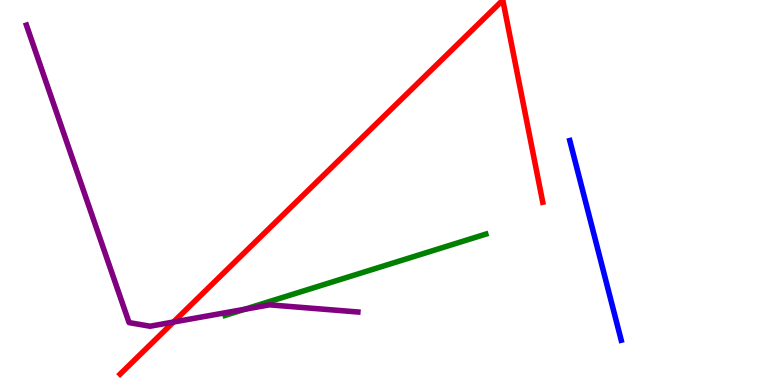[{'lines': ['blue', 'red'], 'intersections': []}, {'lines': ['green', 'red'], 'intersections': []}, {'lines': ['purple', 'red'], 'intersections': [{'x': 2.24, 'y': 1.64}]}, {'lines': ['blue', 'green'], 'intersections': []}, {'lines': ['blue', 'purple'], 'intersections': []}, {'lines': ['green', 'purple'], 'intersections': [{'x': 3.16, 'y': 1.97}]}]